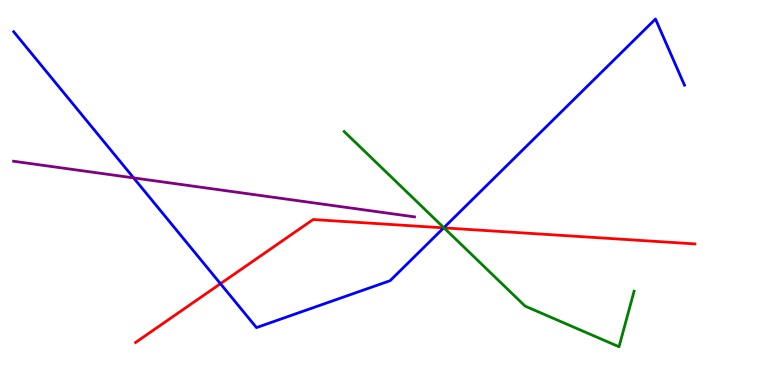[{'lines': ['blue', 'red'], 'intersections': [{'x': 2.84, 'y': 2.63}, {'x': 5.72, 'y': 4.08}]}, {'lines': ['green', 'red'], 'intersections': [{'x': 5.73, 'y': 4.08}]}, {'lines': ['purple', 'red'], 'intersections': []}, {'lines': ['blue', 'green'], 'intersections': [{'x': 5.73, 'y': 4.09}]}, {'lines': ['blue', 'purple'], 'intersections': [{'x': 1.72, 'y': 5.38}]}, {'lines': ['green', 'purple'], 'intersections': []}]